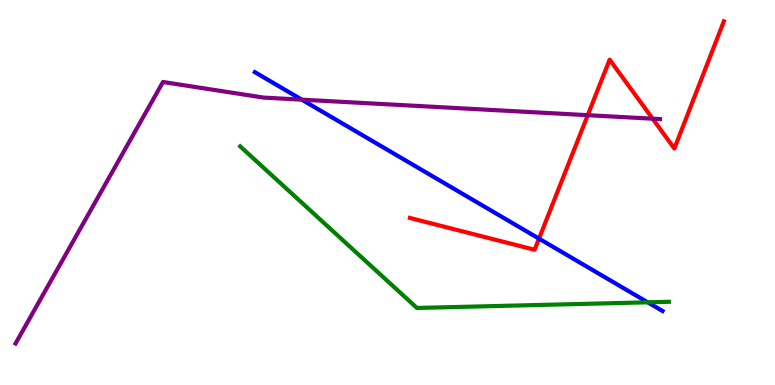[{'lines': ['blue', 'red'], 'intersections': [{'x': 6.95, 'y': 3.8}]}, {'lines': ['green', 'red'], 'intersections': []}, {'lines': ['purple', 'red'], 'intersections': [{'x': 7.58, 'y': 7.01}, {'x': 8.42, 'y': 6.92}]}, {'lines': ['blue', 'green'], 'intersections': [{'x': 8.36, 'y': 2.15}]}, {'lines': ['blue', 'purple'], 'intersections': [{'x': 3.89, 'y': 7.41}]}, {'lines': ['green', 'purple'], 'intersections': []}]